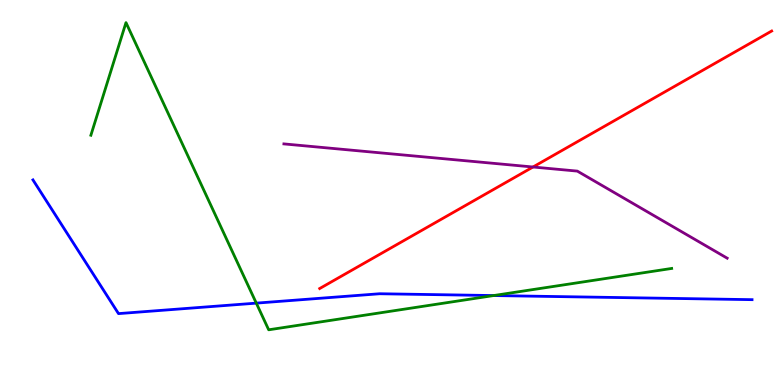[{'lines': ['blue', 'red'], 'intersections': []}, {'lines': ['green', 'red'], 'intersections': []}, {'lines': ['purple', 'red'], 'intersections': [{'x': 6.88, 'y': 5.66}]}, {'lines': ['blue', 'green'], 'intersections': [{'x': 3.31, 'y': 2.13}, {'x': 6.37, 'y': 2.32}]}, {'lines': ['blue', 'purple'], 'intersections': []}, {'lines': ['green', 'purple'], 'intersections': []}]